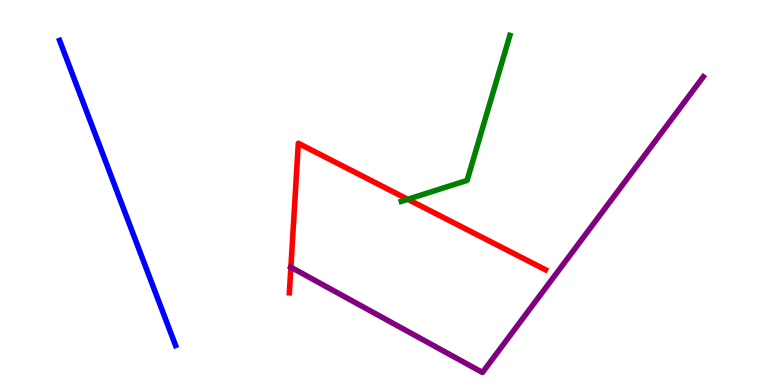[{'lines': ['blue', 'red'], 'intersections': []}, {'lines': ['green', 'red'], 'intersections': [{'x': 5.26, 'y': 4.82}]}, {'lines': ['purple', 'red'], 'intersections': [{'x': 3.75, 'y': 3.06}]}, {'lines': ['blue', 'green'], 'intersections': []}, {'lines': ['blue', 'purple'], 'intersections': []}, {'lines': ['green', 'purple'], 'intersections': []}]